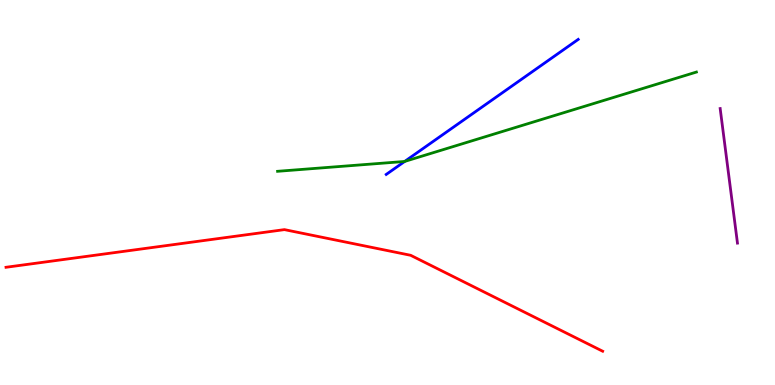[{'lines': ['blue', 'red'], 'intersections': []}, {'lines': ['green', 'red'], 'intersections': []}, {'lines': ['purple', 'red'], 'intersections': []}, {'lines': ['blue', 'green'], 'intersections': [{'x': 5.22, 'y': 5.81}]}, {'lines': ['blue', 'purple'], 'intersections': []}, {'lines': ['green', 'purple'], 'intersections': []}]